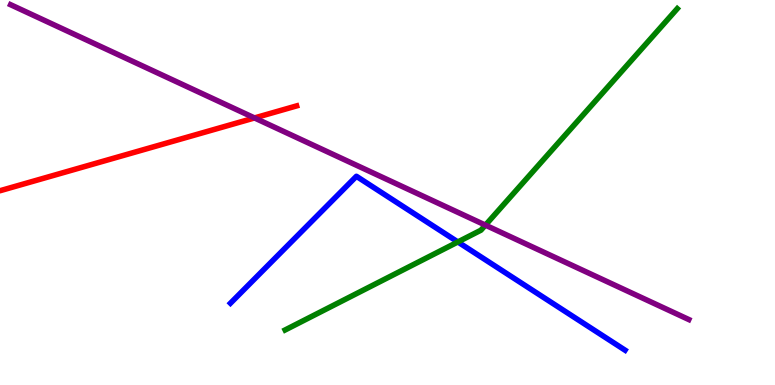[{'lines': ['blue', 'red'], 'intersections': []}, {'lines': ['green', 'red'], 'intersections': []}, {'lines': ['purple', 'red'], 'intersections': [{'x': 3.28, 'y': 6.94}]}, {'lines': ['blue', 'green'], 'intersections': [{'x': 5.91, 'y': 3.72}]}, {'lines': ['blue', 'purple'], 'intersections': []}, {'lines': ['green', 'purple'], 'intersections': [{'x': 6.26, 'y': 4.15}]}]